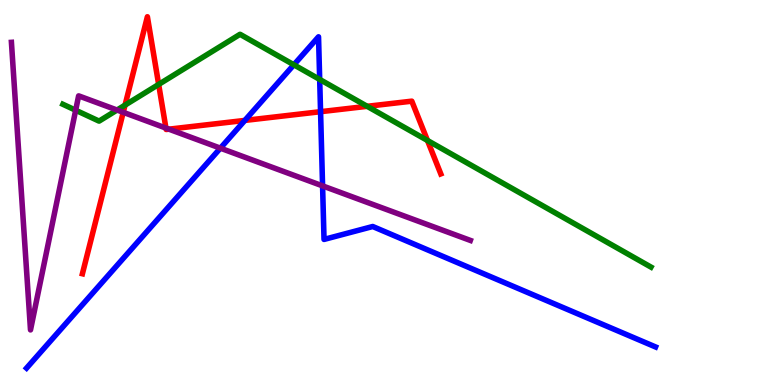[{'lines': ['blue', 'red'], 'intersections': [{'x': 3.16, 'y': 6.87}, {'x': 4.14, 'y': 7.1}]}, {'lines': ['green', 'red'], 'intersections': [{'x': 1.61, 'y': 7.27}, {'x': 2.05, 'y': 7.81}, {'x': 4.74, 'y': 7.24}, {'x': 5.52, 'y': 6.35}]}, {'lines': ['purple', 'red'], 'intersections': [{'x': 1.59, 'y': 7.08}, {'x': 2.14, 'y': 6.67}, {'x': 2.18, 'y': 6.64}]}, {'lines': ['blue', 'green'], 'intersections': [{'x': 3.79, 'y': 8.32}, {'x': 4.12, 'y': 7.94}]}, {'lines': ['blue', 'purple'], 'intersections': [{'x': 2.84, 'y': 6.15}, {'x': 4.16, 'y': 5.17}]}, {'lines': ['green', 'purple'], 'intersections': [{'x': 0.976, 'y': 7.14}, {'x': 1.51, 'y': 7.14}]}]